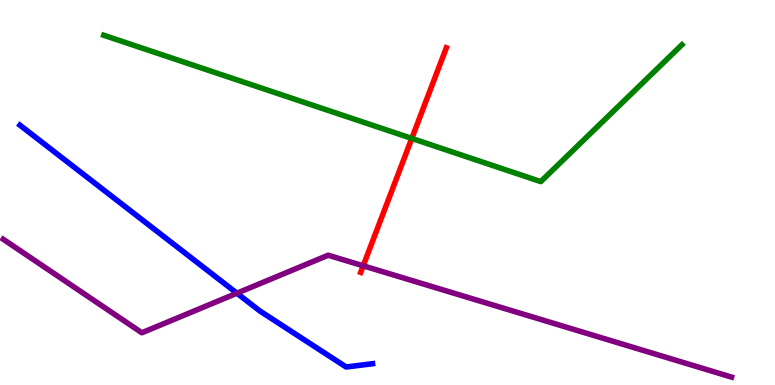[{'lines': ['blue', 'red'], 'intersections': []}, {'lines': ['green', 'red'], 'intersections': [{'x': 5.31, 'y': 6.4}]}, {'lines': ['purple', 'red'], 'intersections': [{'x': 4.69, 'y': 3.1}]}, {'lines': ['blue', 'green'], 'intersections': []}, {'lines': ['blue', 'purple'], 'intersections': [{'x': 3.06, 'y': 2.38}]}, {'lines': ['green', 'purple'], 'intersections': []}]